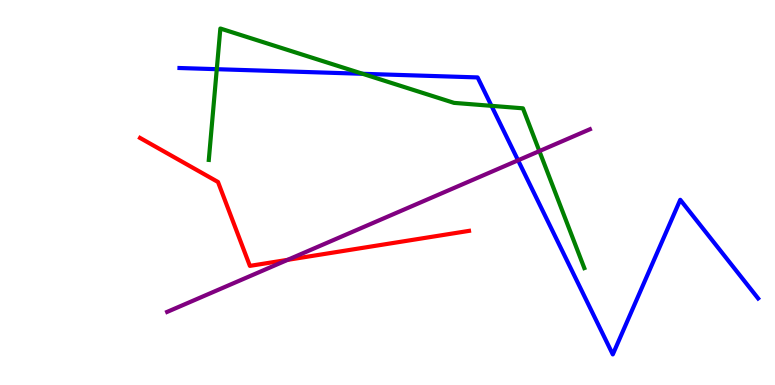[{'lines': ['blue', 'red'], 'intersections': []}, {'lines': ['green', 'red'], 'intersections': []}, {'lines': ['purple', 'red'], 'intersections': [{'x': 3.71, 'y': 3.25}]}, {'lines': ['blue', 'green'], 'intersections': [{'x': 2.8, 'y': 8.2}, {'x': 4.68, 'y': 8.08}, {'x': 6.34, 'y': 7.25}]}, {'lines': ['blue', 'purple'], 'intersections': [{'x': 6.68, 'y': 5.84}]}, {'lines': ['green', 'purple'], 'intersections': [{'x': 6.96, 'y': 6.08}]}]